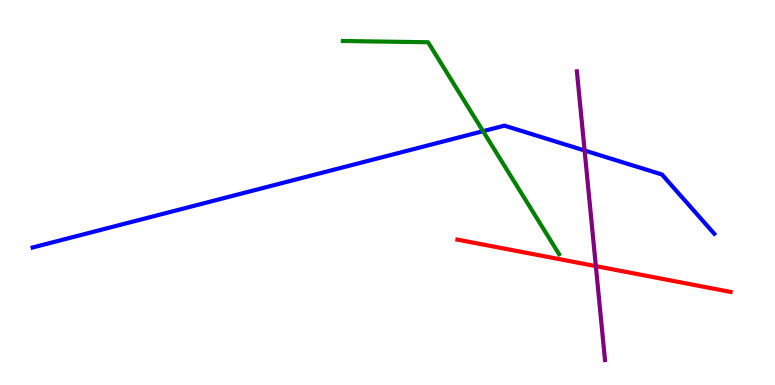[{'lines': ['blue', 'red'], 'intersections': []}, {'lines': ['green', 'red'], 'intersections': []}, {'lines': ['purple', 'red'], 'intersections': [{'x': 7.69, 'y': 3.09}]}, {'lines': ['blue', 'green'], 'intersections': [{'x': 6.23, 'y': 6.59}]}, {'lines': ['blue', 'purple'], 'intersections': [{'x': 7.54, 'y': 6.09}]}, {'lines': ['green', 'purple'], 'intersections': []}]